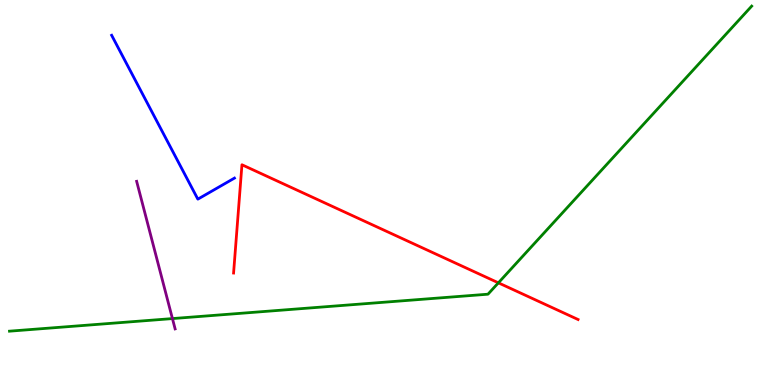[{'lines': ['blue', 'red'], 'intersections': []}, {'lines': ['green', 'red'], 'intersections': [{'x': 6.43, 'y': 2.65}]}, {'lines': ['purple', 'red'], 'intersections': []}, {'lines': ['blue', 'green'], 'intersections': []}, {'lines': ['blue', 'purple'], 'intersections': []}, {'lines': ['green', 'purple'], 'intersections': [{'x': 2.22, 'y': 1.73}]}]